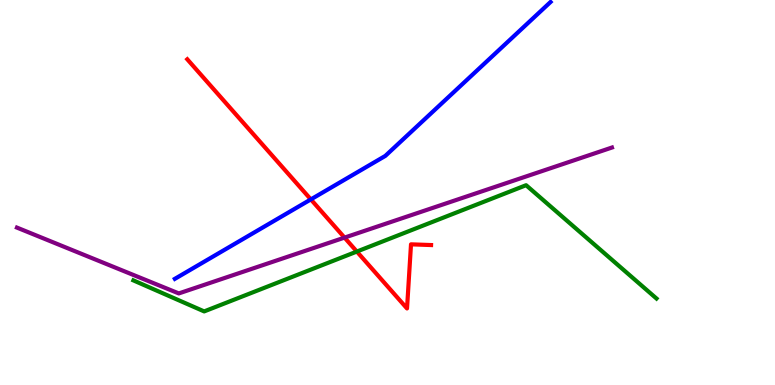[{'lines': ['blue', 'red'], 'intersections': [{'x': 4.01, 'y': 4.82}]}, {'lines': ['green', 'red'], 'intersections': [{'x': 4.6, 'y': 3.47}]}, {'lines': ['purple', 'red'], 'intersections': [{'x': 4.45, 'y': 3.83}]}, {'lines': ['blue', 'green'], 'intersections': []}, {'lines': ['blue', 'purple'], 'intersections': []}, {'lines': ['green', 'purple'], 'intersections': []}]